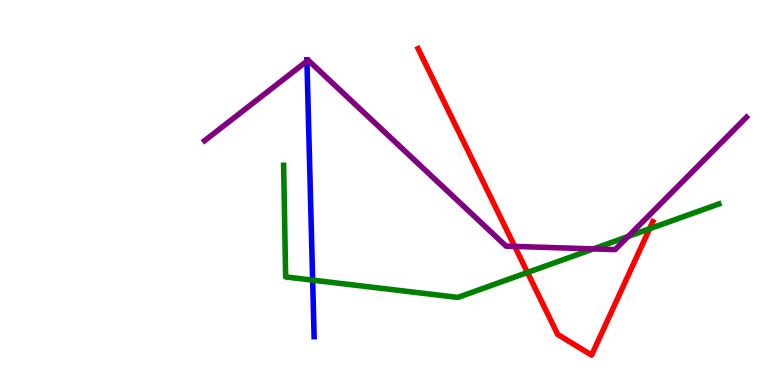[{'lines': ['blue', 'red'], 'intersections': []}, {'lines': ['green', 'red'], 'intersections': [{'x': 6.81, 'y': 2.92}, {'x': 8.38, 'y': 4.06}]}, {'lines': ['purple', 'red'], 'intersections': [{'x': 6.64, 'y': 3.6}]}, {'lines': ['blue', 'green'], 'intersections': [{'x': 4.03, 'y': 2.72}]}, {'lines': ['blue', 'purple'], 'intersections': [{'x': 3.96, 'y': 8.41}]}, {'lines': ['green', 'purple'], 'intersections': [{'x': 7.66, 'y': 3.54}, {'x': 8.11, 'y': 3.86}]}]